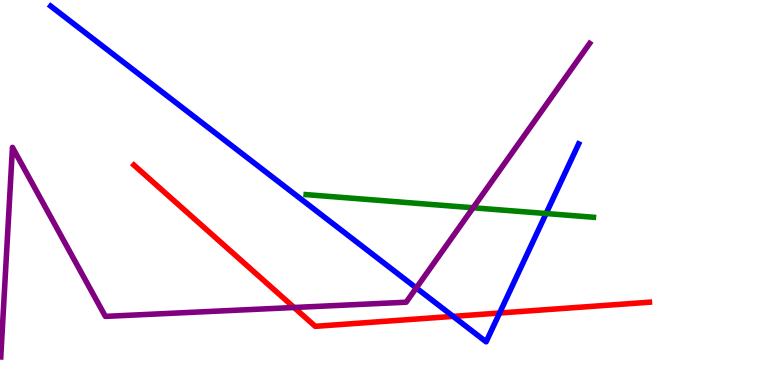[{'lines': ['blue', 'red'], 'intersections': [{'x': 5.85, 'y': 1.78}, {'x': 6.45, 'y': 1.87}]}, {'lines': ['green', 'red'], 'intersections': []}, {'lines': ['purple', 'red'], 'intersections': [{'x': 3.79, 'y': 2.01}]}, {'lines': ['blue', 'green'], 'intersections': [{'x': 7.05, 'y': 4.45}]}, {'lines': ['blue', 'purple'], 'intersections': [{'x': 5.37, 'y': 2.52}]}, {'lines': ['green', 'purple'], 'intersections': [{'x': 6.1, 'y': 4.6}]}]